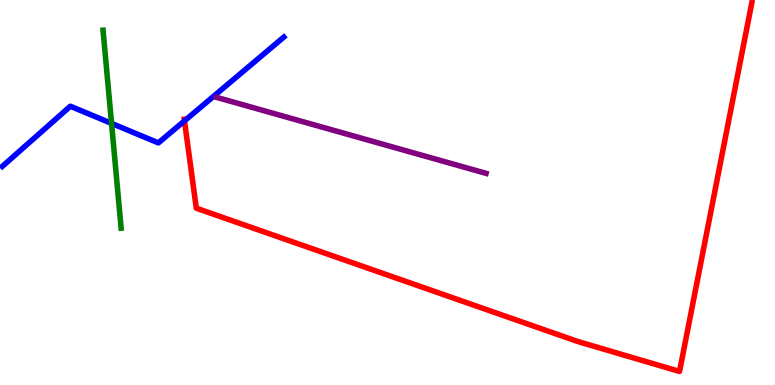[{'lines': ['blue', 'red'], 'intersections': [{'x': 2.38, 'y': 6.86}]}, {'lines': ['green', 'red'], 'intersections': []}, {'lines': ['purple', 'red'], 'intersections': []}, {'lines': ['blue', 'green'], 'intersections': [{'x': 1.44, 'y': 6.8}]}, {'lines': ['blue', 'purple'], 'intersections': []}, {'lines': ['green', 'purple'], 'intersections': []}]